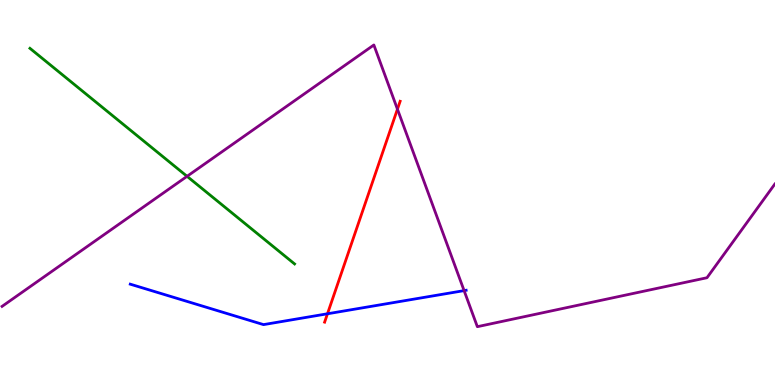[{'lines': ['blue', 'red'], 'intersections': [{'x': 4.23, 'y': 1.85}]}, {'lines': ['green', 'red'], 'intersections': []}, {'lines': ['purple', 'red'], 'intersections': [{'x': 5.13, 'y': 7.16}]}, {'lines': ['blue', 'green'], 'intersections': []}, {'lines': ['blue', 'purple'], 'intersections': [{'x': 5.99, 'y': 2.45}]}, {'lines': ['green', 'purple'], 'intersections': [{'x': 2.41, 'y': 5.42}]}]